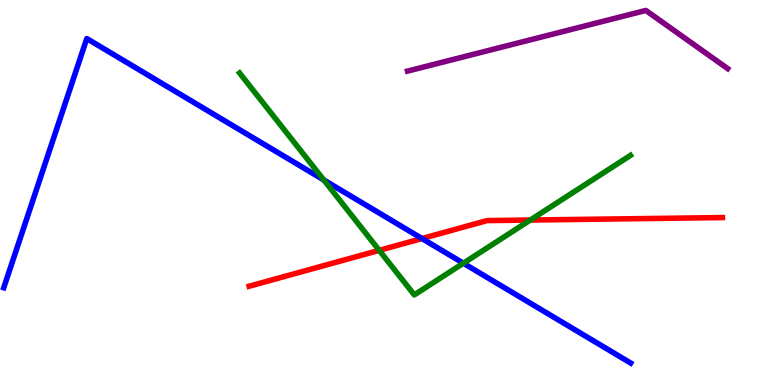[{'lines': ['blue', 'red'], 'intersections': [{'x': 5.44, 'y': 3.8}]}, {'lines': ['green', 'red'], 'intersections': [{'x': 4.89, 'y': 3.5}, {'x': 6.84, 'y': 4.28}]}, {'lines': ['purple', 'red'], 'intersections': []}, {'lines': ['blue', 'green'], 'intersections': [{'x': 4.18, 'y': 5.33}, {'x': 5.98, 'y': 3.16}]}, {'lines': ['blue', 'purple'], 'intersections': []}, {'lines': ['green', 'purple'], 'intersections': []}]